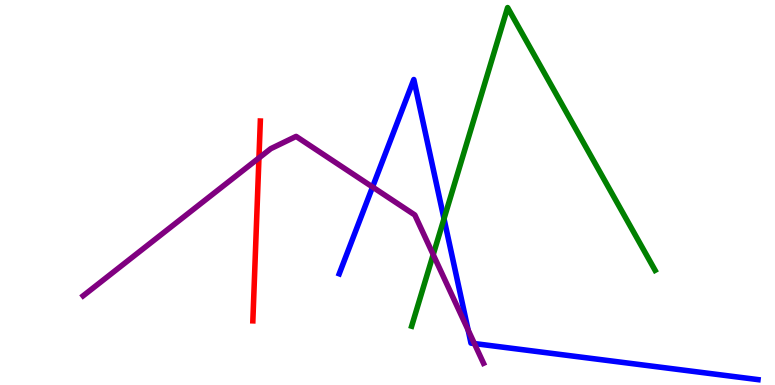[{'lines': ['blue', 'red'], 'intersections': []}, {'lines': ['green', 'red'], 'intersections': []}, {'lines': ['purple', 'red'], 'intersections': [{'x': 3.34, 'y': 5.9}]}, {'lines': ['blue', 'green'], 'intersections': [{'x': 5.73, 'y': 4.32}]}, {'lines': ['blue', 'purple'], 'intersections': [{'x': 4.81, 'y': 5.14}, {'x': 6.04, 'y': 1.43}, {'x': 6.12, 'y': 1.08}]}, {'lines': ['green', 'purple'], 'intersections': [{'x': 5.59, 'y': 3.39}]}]